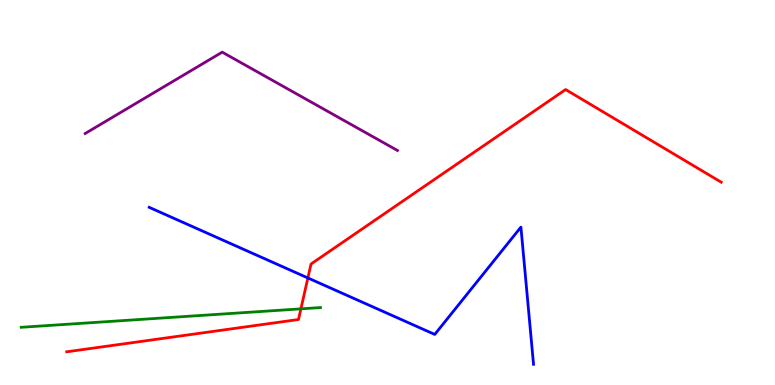[{'lines': ['blue', 'red'], 'intersections': [{'x': 3.97, 'y': 2.78}]}, {'lines': ['green', 'red'], 'intersections': [{'x': 3.88, 'y': 1.98}]}, {'lines': ['purple', 'red'], 'intersections': []}, {'lines': ['blue', 'green'], 'intersections': []}, {'lines': ['blue', 'purple'], 'intersections': []}, {'lines': ['green', 'purple'], 'intersections': []}]